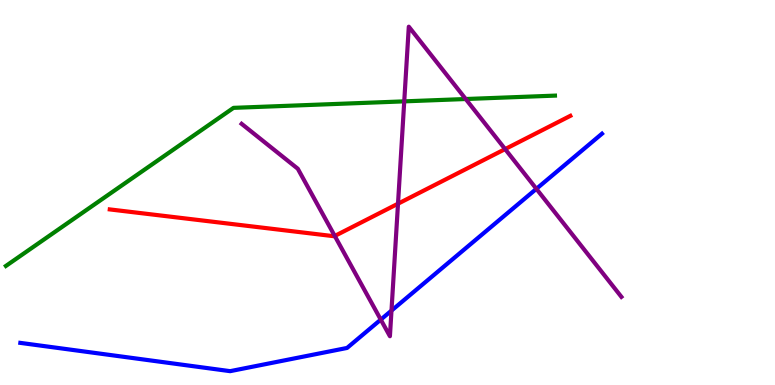[{'lines': ['blue', 'red'], 'intersections': []}, {'lines': ['green', 'red'], 'intersections': []}, {'lines': ['purple', 'red'], 'intersections': [{'x': 4.32, 'y': 3.87}, {'x': 5.14, 'y': 4.71}, {'x': 6.52, 'y': 6.13}]}, {'lines': ['blue', 'green'], 'intersections': []}, {'lines': ['blue', 'purple'], 'intersections': [{'x': 4.91, 'y': 1.7}, {'x': 5.05, 'y': 1.93}, {'x': 6.92, 'y': 5.1}]}, {'lines': ['green', 'purple'], 'intersections': [{'x': 5.22, 'y': 7.37}, {'x': 6.01, 'y': 7.43}]}]